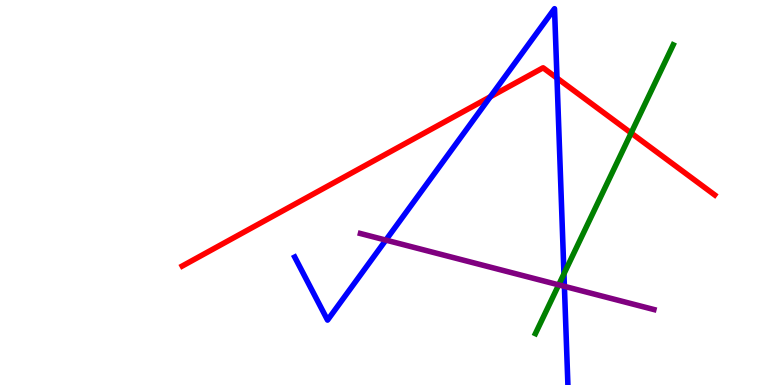[{'lines': ['blue', 'red'], 'intersections': [{'x': 6.33, 'y': 7.49}, {'x': 7.19, 'y': 7.97}]}, {'lines': ['green', 'red'], 'intersections': [{'x': 8.14, 'y': 6.54}]}, {'lines': ['purple', 'red'], 'intersections': []}, {'lines': ['blue', 'green'], 'intersections': [{'x': 7.28, 'y': 2.89}]}, {'lines': ['blue', 'purple'], 'intersections': [{'x': 4.98, 'y': 3.76}, {'x': 7.28, 'y': 2.56}]}, {'lines': ['green', 'purple'], 'intersections': [{'x': 7.21, 'y': 2.6}]}]